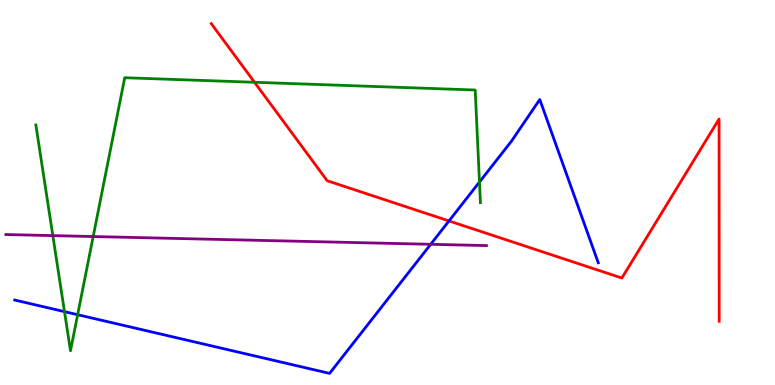[{'lines': ['blue', 'red'], 'intersections': [{'x': 5.79, 'y': 4.26}]}, {'lines': ['green', 'red'], 'intersections': [{'x': 3.28, 'y': 7.86}]}, {'lines': ['purple', 'red'], 'intersections': []}, {'lines': ['blue', 'green'], 'intersections': [{'x': 0.832, 'y': 1.91}, {'x': 1.0, 'y': 1.83}, {'x': 6.19, 'y': 5.27}]}, {'lines': ['blue', 'purple'], 'intersections': [{'x': 5.56, 'y': 3.65}]}, {'lines': ['green', 'purple'], 'intersections': [{'x': 0.682, 'y': 3.88}, {'x': 1.2, 'y': 3.86}]}]